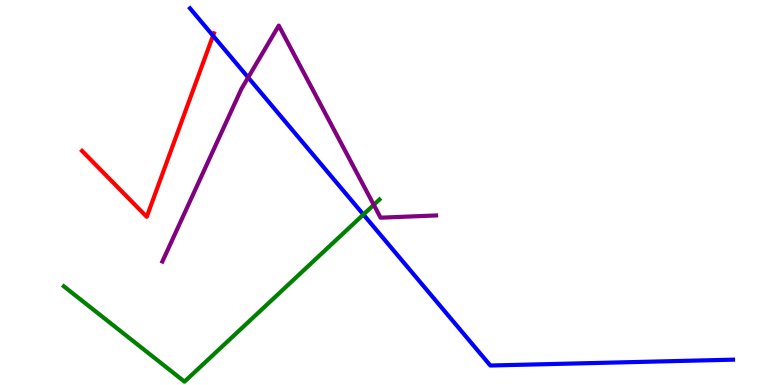[{'lines': ['blue', 'red'], 'intersections': [{'x': 2.75, 'y': 9.07}]}, {'lines': ['green', 'red'], 'intersections': []}, {'lines': ['purple', 'red'], 'intersections': []}, {'lines': ['blue', 'green'], 'intersections': [{'x': 4.69, 'y': 4.43}]}, {'lines': ['blue', 'purple'], 'intersections': [{'x': 3.2, 'y': 7.99}]}, {'lines': ['green', 'purple'], 'intersections': [{'x': 4.82, 'y': 4.68}]}]